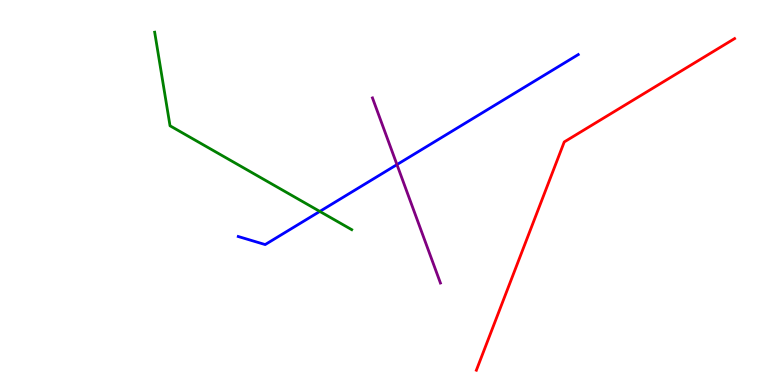[{'lines': ['blue', 'red'], 'intersections': []}, {'lines': ['green', 'red'], 'intersections': []}, {'lines': ['purple', 'red'], 'intersections': []}, {'lines': ['blue', 'green'], 'intersections': [{'x': 4.13, 'y': 4.51}]}, {'lines': ['blue', 'purple'], 'intersections': [{'x': 5.12, 'y': 5.72}]}, {'lines': ['green', 'purple'], 'intersections': []}]